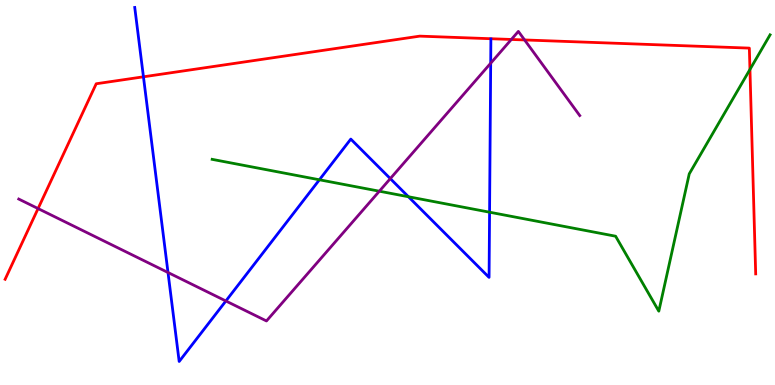[{'lines': ['blue', 'red'], 'intersections': [{'x': 1.85, 'y': 8.01}]}, {'lines': ['green', 'red'], 'intersections': [{'x': 9.68, 'y': 8.2}]}, {'lines': ['purple', 'red'], 'intersections': [{'x': 0.491, 'y': 4.58}, {'x': 6.6, 'y': 8.97}, {'x': 6.77, 'y': 8.96}]}, {'lines': ['blue', 'green'], 'intersections': [{'x': 4.12, 'y': 5.33}, {'x': 5.27, 'y': 4.89}, {'x': 6.32, 'y': 4.49}]}, {'lines': ['blue', 'purple'], 'intersections': [{'x': 2.17, 'y': 2.92}, {'x': 2.91, 'y': 2.18}, {'x': 5.04, 'y': 5.36}, {'x': 6.33, 'y': 8.36}]}, {'lines': ['green', 'purple'], 'intersections': [{'x': 4.89, 'y': 5.03}]}]